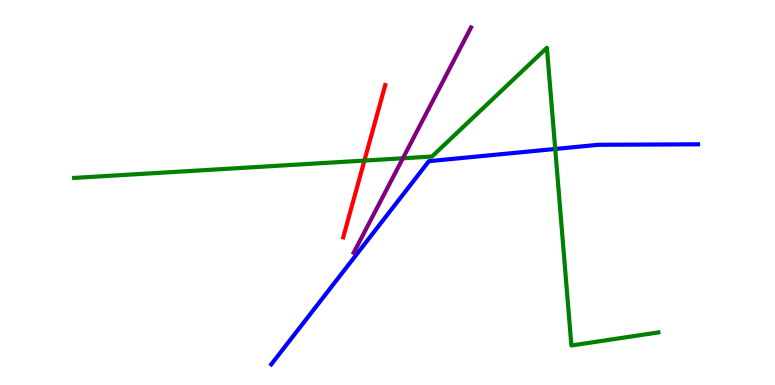[{'lines': ['blue', 'red'], 'intersections': []}, {'lines': ['green', 'red'], 'intersections': [{'x': 4.7, 'y': 5.83}]}, {'lines': ['purple', 'red'], 'intersections': []}, {'lines': ['blue', 'green'], 'intersections': [{'x': 7.16, 'y': 6.13}]}, {'lines': ['blue', 'purple'], 'intersections': []}, {'lines': ['green', 'purple'], 'intersections': [{'x': 5.2, 'y': 5.89}]}]